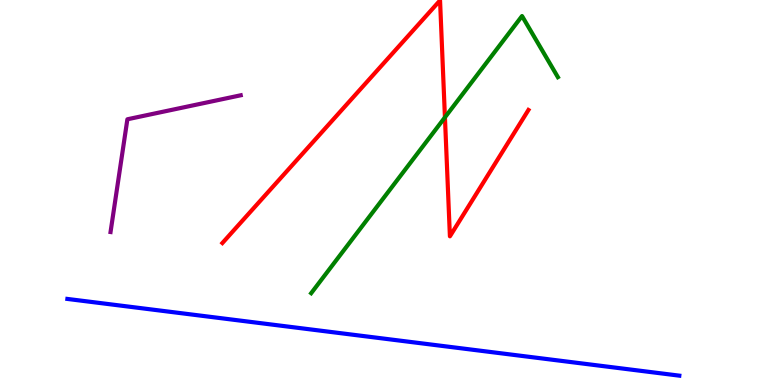[{'lines': ['blue', 'red'], 'intersections': []}, {'lines': ['green', 'red'], 'intersections': [{'x': 5.74, 'y': 6.95}]}, {'lines': ['purple', 'red'], 'intersections': []}, {'lines': ['blue', 'green'], 'intersections': []}, {'lines': ['blue', 'purple'], 'intersections': []}, {'lines': ['green', 'purple'], 'intersections': []}]